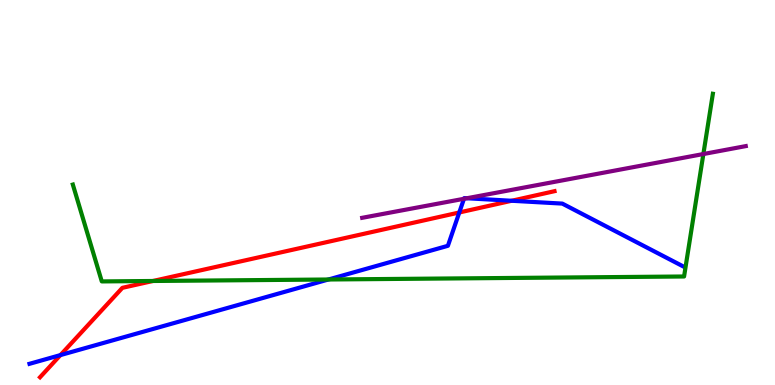[{'lines': ['blue', 'red'], 'intersections': [{'x': 0.78, 'y': 0.777}, {'x': 5.93, 'y': 4.48}, {'x': 6.6, 'y': 4.79}]}, {'lines': ['green', 'red'], 'intersections': [{'x': 1.97, 'y': 2.7}]}, {'lines': ['purple', 'red'], 'intersections': []}, {'lines': ['blue', 'green'], 'intersections': [{'x': 4.24, 'y': 2.74}]}, {'lines': ['blue', 'purple'], 'intersections': [{'x': 5.99, 'y': 4.84}, {'x': 6.02, 'y': 4.85}]}, {'lines': ['green', 'purple'], 'intersections': [{'x': 9.08, 'y': 6.0}]}]